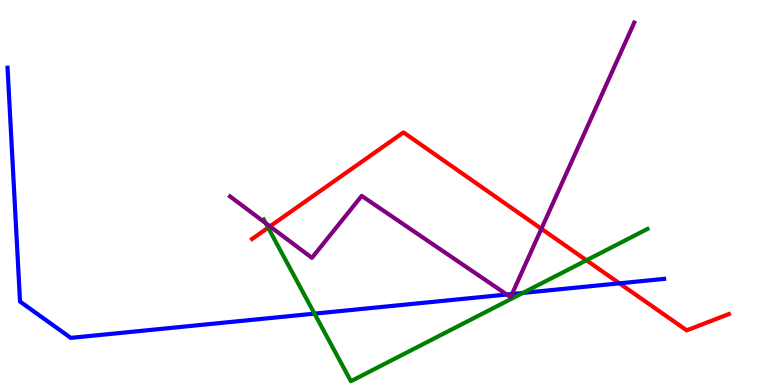[{'lines': ['blue', 'red'], 'intersections': [{'x': 7.99, 'y': 2.64}]}, {'lines': ['green', 'red'], 'intersections': [{'x': 3.46, 'y': 4.09}, {'x': 7.57, 'y': 3.24}]}, {'lines': ['purple', 'red'], 'intersections': [{'x': 3.48, 'y': 4.12}, {'x': 6.99, 'y': 4.06}]}, {'lines': ['blue', 'green'], 'intersections': [{'x': 4.06, 'y': 1.85}, {'x': 6.75, 'y': 2.39}]}, {'lines': ['blue', 'purple'], 'intersections': [{'x': 6.54, 'y': 2.35}, {'x': 6.61, 'y': 2.36}]}, {'lines': ['green', 'purple'], 'intersections': [{'x': 3.43, 'y': 4.2}]}]